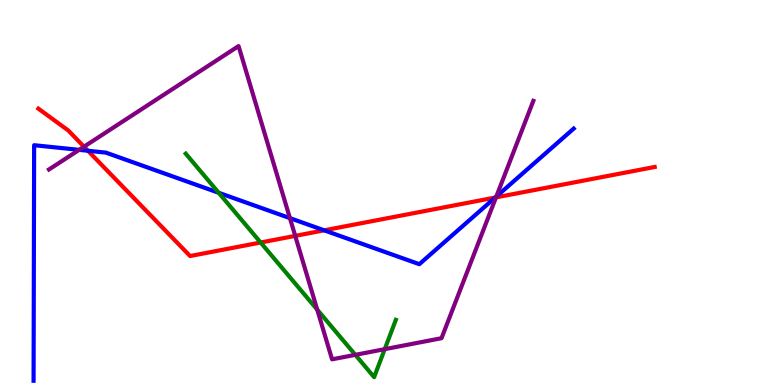[{'lines': ['blue', 'red'], 'intersections': [{'x': 1.13, 'y': 6.08}, {'x': 4.18, 'y': 4.02}, {'x': 6.39, 'y': 4.87}]}, {'lines': ['green', 'red'], 'intersections': [{'x': 3.36, 'y': 3.7}]}, {'lines': ['purple', 'red'], 'intersections': [{'x': 1.08, 'y': 6.19}, {'x': 3.81, 'y': 3.87}, {'x': 6.4, 'y': 4.87}]}, {'lines': ['blue', 'green'], 'intersections': [{'x': 2.82, 'y': 4.99}]}, {'lines': ['blue', 'purple'], 'intersections': [{'x': 1.02, 'y': 6.11}, {'x': 3.74, 'y': 4.33}, {'x': 6.4, 'y': 4.89}]}, {'lines': ['green', 'purple'], 'intersections': [{'x': 4.09, 'y': 1.96}, {'x': 4.58, 'y': 0.783}, {'x': 4.96, 'y': 0.931}]}]